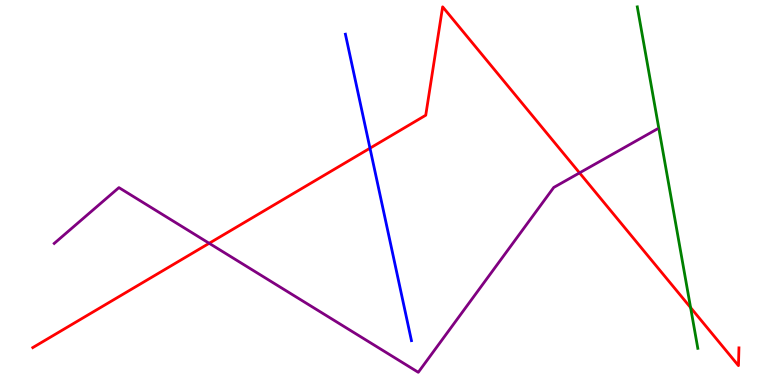[{'lines': ['blue', 'red'], 'intersections': [{'x': 4.77, 'y': 6.15}]}, {'lines': ['green', 'red'], 'intersections': [{'x': 8.91, 'y': 2.01}]}, {'lines': ['purple', 'red'], 'intersections': [{'x': 2.7, 'y': 3.68}, {'x': 7.48, 'y': 5.51}]}, {'lines': ['blue', 'green'], 'intersections': []}, {'lines': ['blue', 'purple'], 'intersections': []}, {'lines': ['green', 'purple'], 'intersections': []}]